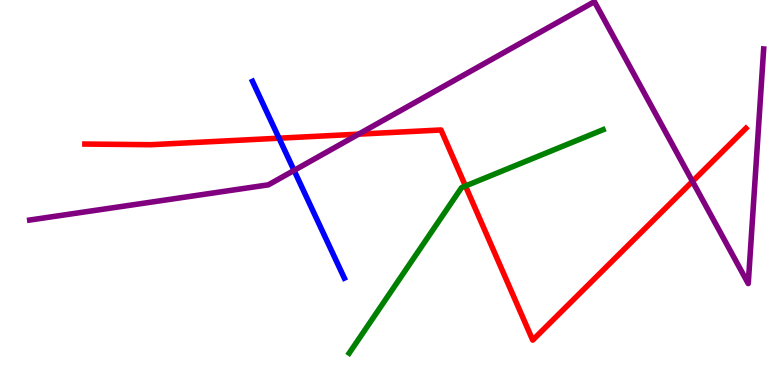[{'lines': ['blue', 'red'], 'intersections': [{'x': 3.6, 'y': 6.41}]}, {'lines': ['green', 'red'], 'intersections': [{'x': 6.01, 'y': 5.17}]}, {'lines': ['purple', 'red'], 'intersections': [{'x': 4.63, 'y': 6.52}, {'x': 8.94, 'y': 5.29}]}, {'lines': ['blue', 'green'], 'intersections': []}, {'lines': ['blue', 'purple'], 'intersections': [{'x': 3.79, 'y': 5.57}]}, {'lines': ['green', 'purple'], 'intersections': []}]